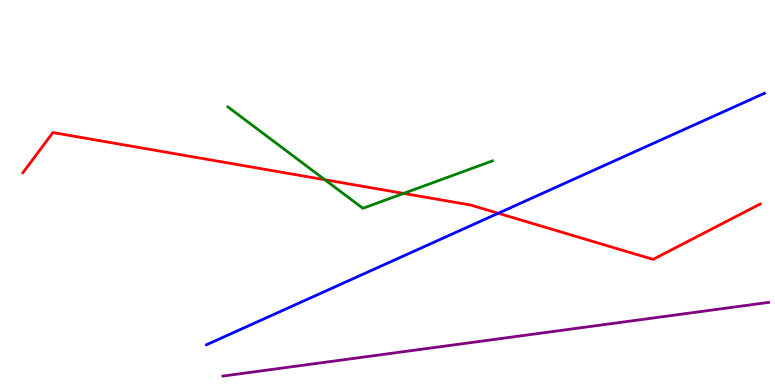[{'lines': ['blue', 'red'], 'intersections': [{'x': 6.43, 'y': 4.46}]}, {'lines': ['green', 'red'], 'intersections': [{'x': 4.19, 'y': 5.33}, {'x': 5.21, 'y': 4.98}]}, {'lines': ['purple', 'red'], 'intersections': []}, {'lines': ['blue', 'green'], 'intersections': []}, {'lines': ['blue', 'purple'], 'intersections': []}, {'lines': ['green', 'purple'], 'intersections': []}]